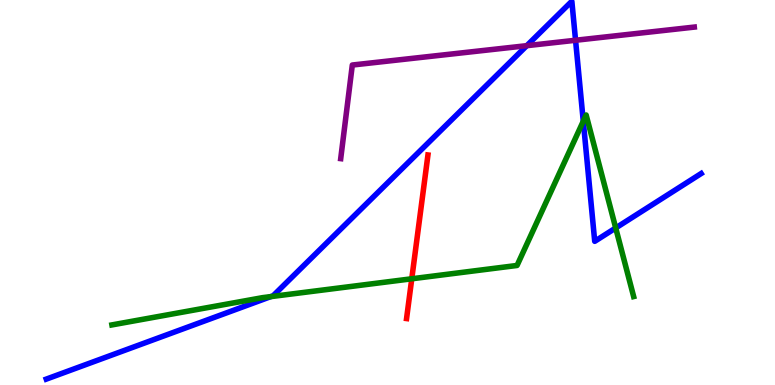[{'lines': ['blue', 'red'], 'intersections': []}, {'lines': ['green', 'red'], 'intersections': [{'x': 5.31, 'y': 2.76}]}, {'lines': ['purple', 'red'], 'intersections': []}, {'lines': ['blue', 'green'], 'intersections': [{'x': 3.49, 'y': 2.3}, {'x': 7.53, 'y': 6.85}, {'x': 7.94, 'y': 4.08}]}, {'lines': ['blue', 'purple'], 'intersections': [{'x': 6.8, 'y': 8.81}, {'x': 7.43, 'y': 8.95}]}, {'lines': ['green', 'purple'], 'intersections': []}]